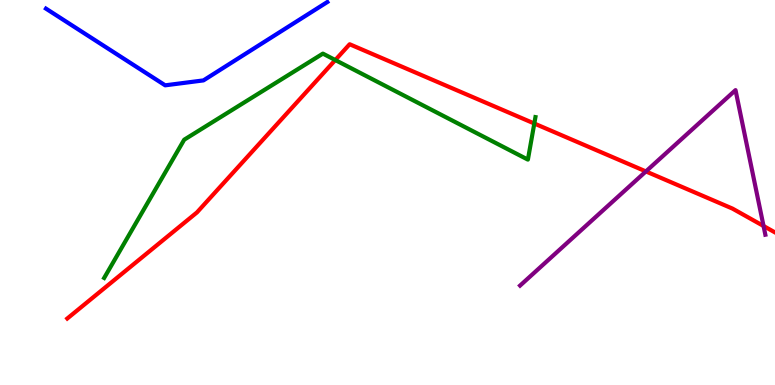[{'lines': ['blue', 'red'], 'intersections': []}, {'lines': ['green', 'red'], 'intersections': [{'x': 4.33, 'y': 8.44}, {'x': 6.89, 'y': 6.79}]}, {'lines': ['purple', 'red'], 'intersections': [{'x': 8.33, 'y': 5.55}, {'x': 9.85, 'y': 4.13}]}, {'lines': ['blue', 'green'], 'intersections': []}, {'lines': ['blue', 'purple'], 'intersections': []}, {'lines': ['green', 'purple'], 'intersections': []}]